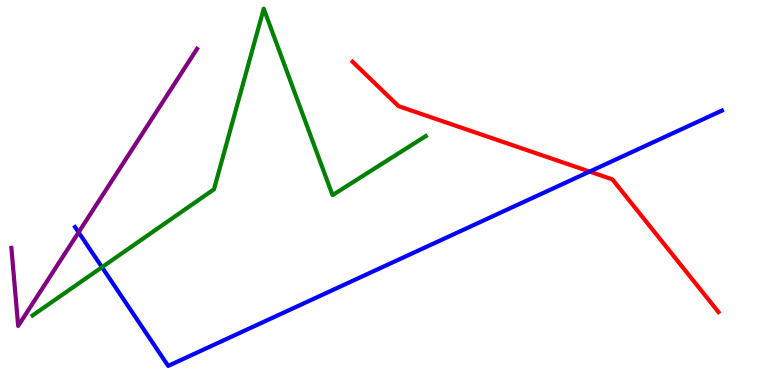[{'lines': ['blue', 'red'], 'intersections': [{'x': 7.61, 'y': 5.54}]}, {'lines': ['green', 'red'], 'intersections': []}, {'lines': ['purple', 'red'], 'intersections': []}, {'lines': ['blue', 'green'], 'intersections': [{'x': 1.32, 'y': 3.06}]}, {'lines': ['blue', 'purple'], 'intersections': [{'x': 1.01, 'y': 3.97}]}, {'lines': ['green', 'purple'], 'intersections': []}]